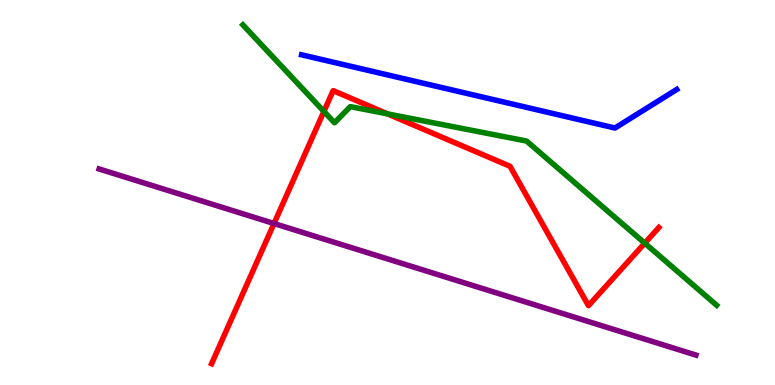[{'lines': ['blue', 'red'], 'intersections': []}, {'lines': ['green', 'red'], 'intersections': [{'x': 4.18, 'y': 7.11}, {'x': 5.0, 'y': 7.04}, {'x': 8.32, 'y': 3.68}]}, {'lines': ['purple', 'red'], 'intersections': [{'x': 3.54, 'y': 4.19}]}, {'lines': ['blue', 'green'], 'intersections': []}, {'lines': ['blue', 'purple'], 'intersections': []}, {'lines': ['green', 'purple'], 'intersections': []}]